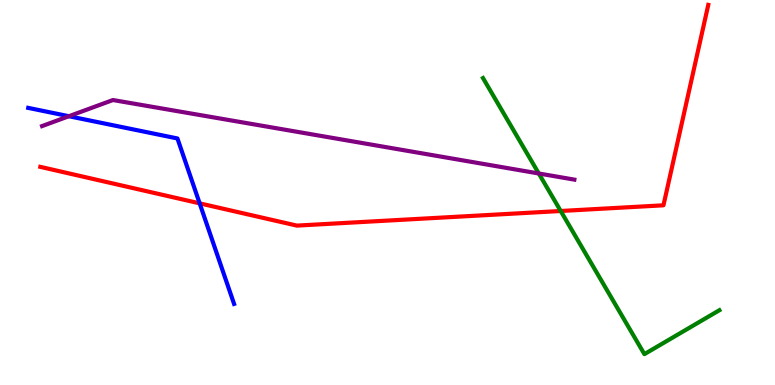[{'lines': ['blue', 'red'], 'intersections': [{'x': 2.58, 'y': 4.72}]}, {'lines': ['green', 'red'], 'intersections': [{'x': 7.23, 'y': 4.52}]}, {'lines': ['purple', 'red'], 'intersections': []}, {'lines': ['blue', 'green'], 'intersections': []}, {'lines': ['blue', 'purple'], 'intersections': [{'x': 0.889, 'y': 6.98}]}, {'lines': ['green', 'purple'], 'intersections': [{'x': 6.95, 'y': 5.49}]}]